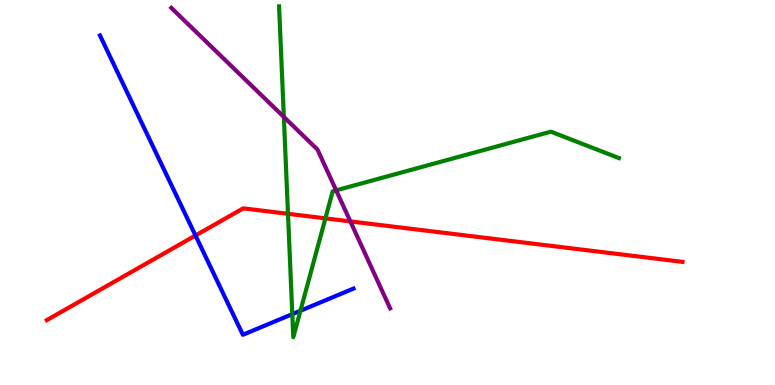[{'lines': ['blue', 'red'], 'intersections': [{'x': 2.52, 'y': 3.88}]}, {'lines': ['green', 'red'], 'intersections': [{'x': 3.72, 'y': 4.45}, {'x': 4.2, 'y': 4.33}]}, {'lines': ['purple', 'red'], 'intersections': [{'x': 4.52, 'y': 4.25}]}, {'lines': ['blue', 'green'], 'intersections': [{'x': 3.77, 'y': 1.84}, {'x': 3.88, 'y': 1.93}]}, {'lines': ['blue', 'purple'], 'intersections': []}, {'lines': ['green', 'purple'], 'intersections': [{'x': 3.66, 'y': 6.96}, {'x': 4.34, 'y': 5.06}]}]